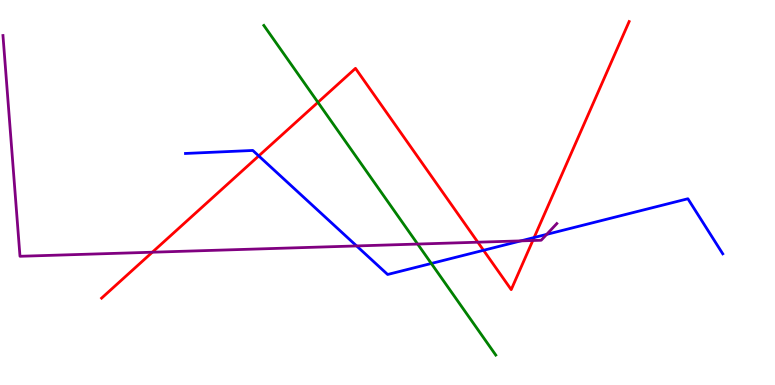[{'lines': ['blue', 'red'], 'intersections': [{'x': 3.34, 'y': 5.95}, {'x': 6.24, 'y': 3.5}, {'x': 6.89, 'y': 3.83}]}, {'lines': ['green', 'red'], 'intersections': [{'x': 4.1, 'y': 7.34}]}, {'lines': ['purple', 'red'], 'intersections': [{'x': 1.97, 'y': 3.45}, {'x': 6.17, 'y': 3.71}, {'x': 6.88, 'y': 3.75}]}, {'lines': ['blue', 'green'], 'intersections': [{'x': 5.57, 'y': 3.16}]}, {'lines': ['blue', 'purple'], 'intersections': [{'x': 4.6, 'y': 3.61}, {'x': 6.72, 'y': 3.74}, {'x': 7.05, 'y': 3.91}]}, {'lines': ['green', 'purple'], 'intersections': [{'x': 5.39, 'y': 3.66}]}]